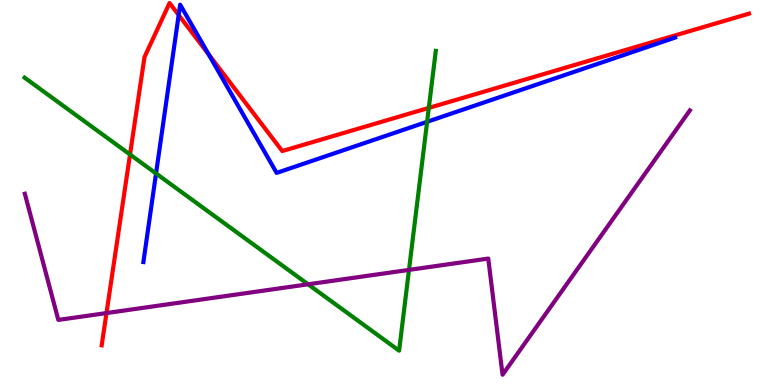[{'lines': ['blue', 'red'], 'intersections': [{'x': 2.31, 'y': 9.61}, {'x': 2.69, 'y': 8.59}]}, {'lines': ['green', 'red'], 'intersections': [{'x': 1.68, 'y': 5.99}, {'x': 5.53, 'y': 7.2}]}, {'lines': ['purple', 'red'], 'intersections': [{'x': 1.37, 'y': 1.87}]}, {'lines': ['blue', 'green'], 'intersections': [{'x': 2.01, 'y': 5.49}, {'x': 5.51, 'y': 6.84}]}, {'lines': ['blue', 'purple'], 'intersections': []}, {'lines': ['green', 'purple'], 'intersections': [{'x': 3.98, 'y': 2.62}, {'x': 5.28, 'y': 2.99}]}]